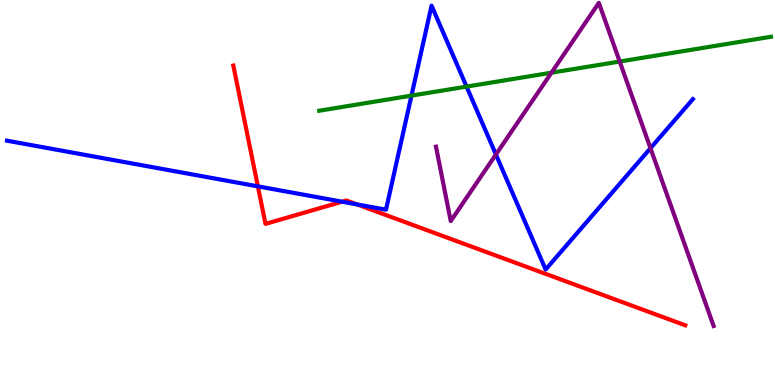[{'lines': ['blue', 'red'], 'intersections': [{'x': 3.33, 'y': 5.16}, {'x': 4.41, 'y': 4.76}, {'x': 4.61, 'y': 4.69}]}, {'lines': ['green', 'red'], 'intersections': []}, {'lines': ['purple', 'red'], 'intersections': []}, {'lines': ['blue', 'green'], 'intersections': [{'x': 5.31, 'y': 7.52}, {'x': 6.02, 'y': 7.75}]}, {'lines': ['blue', 'purple'], 'intersections': [{'x': 6.4, 'y': 5.99}, {'x': 8.39, 'y': 6.15}]}, {'lines': ['green', 'purple'], 'intersections': [{'x': 7.12, 'y': 8.11}, {'x': 8.0, 'y': 8.4}]}]